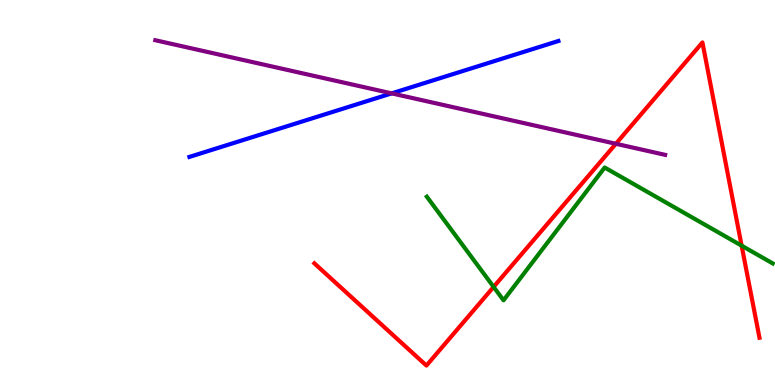[{'lines': ['blue', 'red'], 'intersections': []}, {'lines': ['green', 'red'], 'intersections': [{'x': 6.37, 'y': 2.55}, {'x': 9.57, 'y': 3.62}]}, {'lines': ['purple', 'red'], 'intersections': [{'x': 7.95, 'y': 6.27}]}, {'lines': ['blue', 'green'], 'intersections': []}, {'lines': ['blue', 'purple'], 'intersections': [{'x': 5.05, 'y': 7.57}]}, {'lines': ['green', 'purple'], 'intersections': []}]